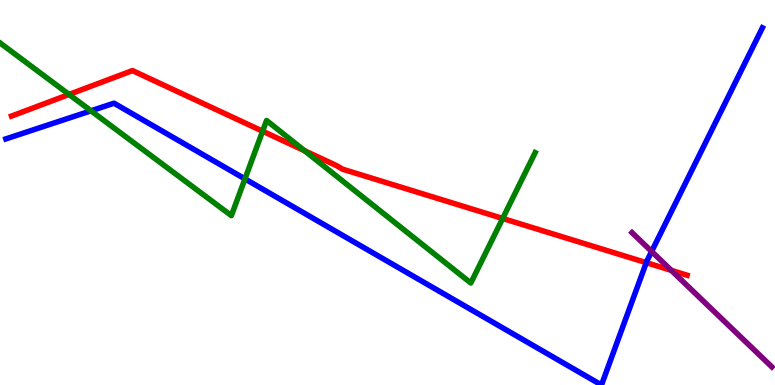[{'lines': ['blue', 'red'], 'intersections': [{'x': 8.34, 'y': 3.18}]}, {'lines': ['green', 'red'], 'intersections': [{'x': 0.891, 'y': 7.55}, {'x': 3.39, 'y': 6.59}, {'x': 3.93, 'y': 6.08}, {'x': 6.49, 'y': 4.33}]}, {'lines': ['purple', 'red'], 'intersections': [{'x': 8.66, 'y': 2.98}]}, {'lines': ['blue', 'green'], 'intersections': [{'x': 1.17, 'y': 7.12}, {'x': 3.16, 'y': 5.35}]}, {'lines': ['blue', 'purple'], 'intersections': [{'x': 8.41, 'y': 3.47}]}, {'lines': ['green', 'purple'], 'intersections': []}]